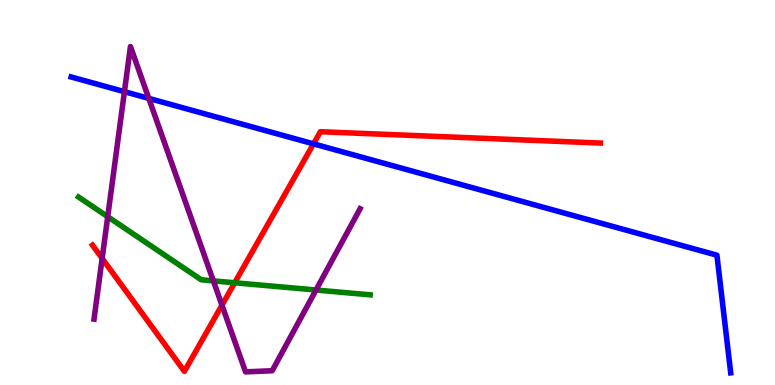[{'lines': ['blue', 'red'], 'intersections': [{'x': 4.05, 'y': 6.26}]}, {'lines': ['green', 'red'], 'intersections': [{'x': 3.03, 'y': 2.66}]}, {'lines': ['purple', 'red'], 'intersections': [{'x': 1.32, 'y': 3.29}, {'x': 2.86, 'y': 2.07}]}, {'lines': ['blue', 'green'], 'intersections': []}, {'lines': ['blue', 'purple'], 'intersections': [{'x': 1.61, 'y': 7.62}, {'x': 1.92, 'y': 7.44}]}, {'lines': ['green', 'purple'], 'intersections': [{'x': 1.39, 'y': 4.37}, {'x': 2.75, 'y': 2.7}, {'x': 4.08, 'y': 2.47}]}]